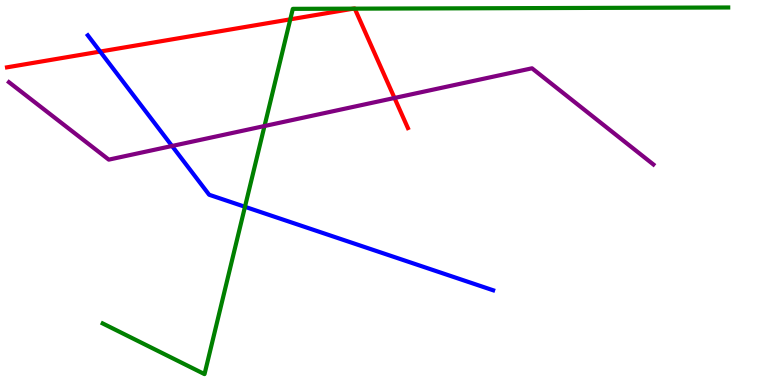[{'lines': ['blue', 'red'], 'intersections': [{'x': 1.29, 'y': 8.66}]}, {'lines': ['green', 'red'], 'intersections': [{'x': 3.75, 'y': 9.5}, {'x': 4.56, 'y': 9.78}, {'x': 4.58, 'y': 9.78}]}, {'lines': ['purple', 'red'], 'intersections': [{'x': 5.09, 'y': 7.46}]}, {'lines': ['blue', 'green'], 'intersections': [{'x': 3.16, 'y': 4.63}]}, {'lines': ['blue', 'purple'], 'intersections': [{'x': 2.22, 'y': 6.21}]}, {'lines': ['green', 'purple'], 'intersections': [{'x': 3.41, 'y': 6.73}]}]